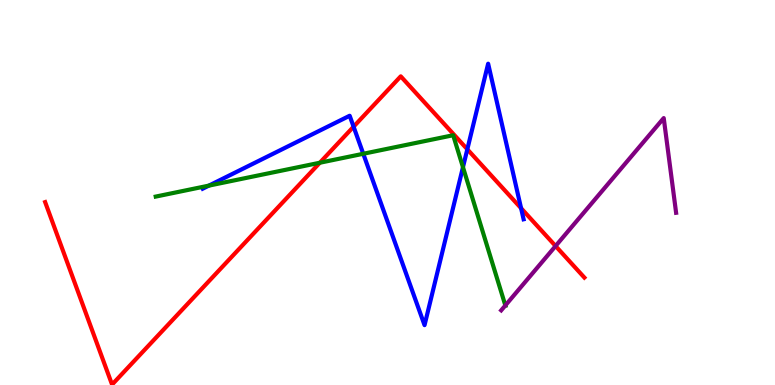[{'lines': ['blue', 'red'], 'intersections': [{'x': 4.56, 'y': 6.71}, {'x': 6.03, 'y': 6.12}, {'x': 6.72, 'y': 4.59}]}, {'lines': ['green', 'red'], 'intersections': [{'x': 4.13, 'y': 5.77}]}, {'lines': ['purple', 'red'], 'intersections': [{'x': 7.17, 'y': 3.61}]}, {'lines': ['blue', 'green'], 'intersections': [{'x': 2.7, 'y': 5.18}, {'x': 4.69, 'y': 6.01}, {'x': 5.97, 'y': 5.66}]}, {'lines': ['blue', 'purple'], 'intersections': []}, {'lines': ['green', 'purple'], 'intersections': [{'x': 6.52, 'y': 2.07}]}]